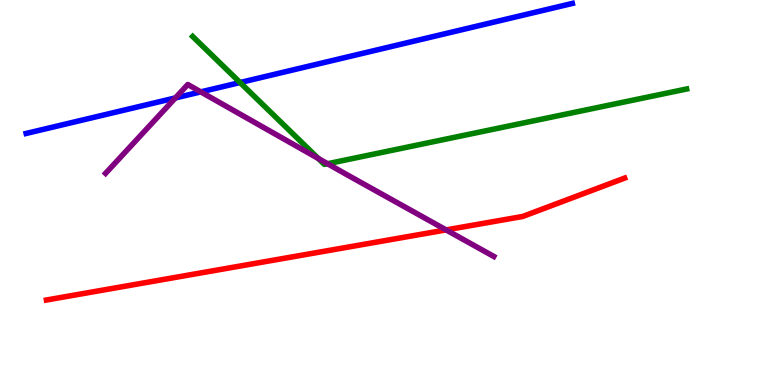[{'lines': ['blue', 'red'], 'intersections': []}, {'lines': ['green', 'red'], 'intersections': []}, {'lines': ['purple', 'red'], 'intersections': [{'x': 5.76, 'y': 4.03}]}, {'lines': ['blue', 'green'], 'intersections': [{'x': 3.1, 'y': 7.86}]}, {'lines': ['blue', 'purple'], 'intersections': [{'x': 2.26, 'y': 7.46}, {'x': 2.59, 'y': 7.61}]}, {'lines': ['green', 'purple'], 'intersections': [{'x': 4.11, 'y': 5.88}, {'x': 4.23, 'y': 5.75}]}]